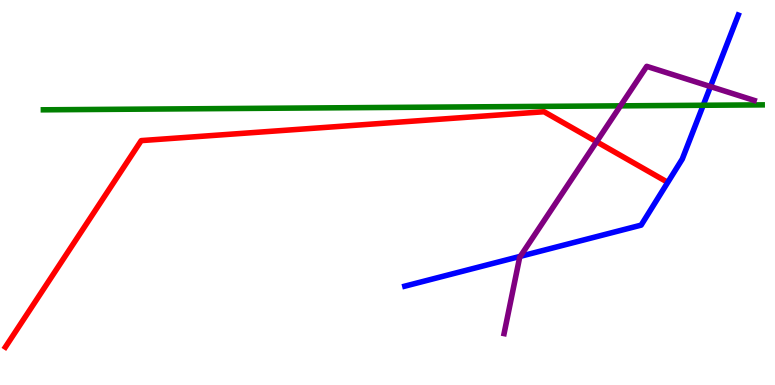[{'lines': ['blue', 'red'], 'intersections': []}, {'lines': ['green', 'red'], 'intersections': []}, {'lines': ['purple', 'red'], 'intersections': [{'x': 7.7, 'y': 6.32}]}, {'lines': ['blue', 'green'], 'intersections': [{'x': 9.07, 'y': 7.27}]}, {'lines': ['blue', 'purple'], 'intersections': [{'x': 6.71, 'y': 3.34}, {'x': 9.17, 'y': 7.75}]}, {'lines': ['green', 'purple'], 'intersections': [{'x': 8.01, 'y': 7.25}]}]